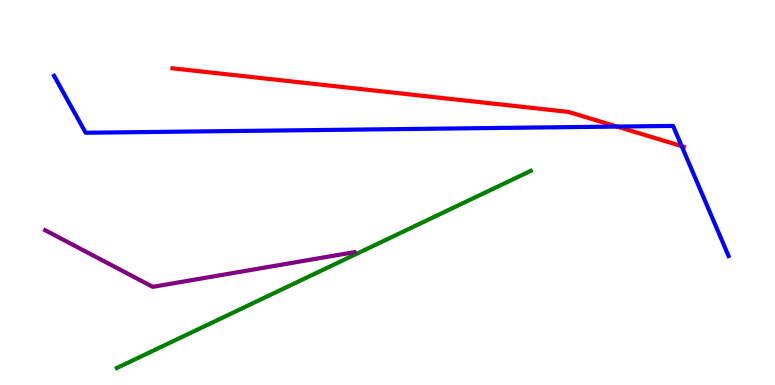[{'lines': ['blue', 'red'], 'intersections': [{'x': 7.96, 'y': 6.71}, {'x': 8.8, 'y': 6.21}]}, {'lines': ['green', 'red'], 'intersections': []}, {'lines': ['purple', 'red'], 'intersections': []}, {'lines': ['blue', 'green'], 'intersections': []}, {'lines': ['blue', 'purple'], 'intersections': []}, {'lines': ['green', 'purple'], 'intersections': []}]